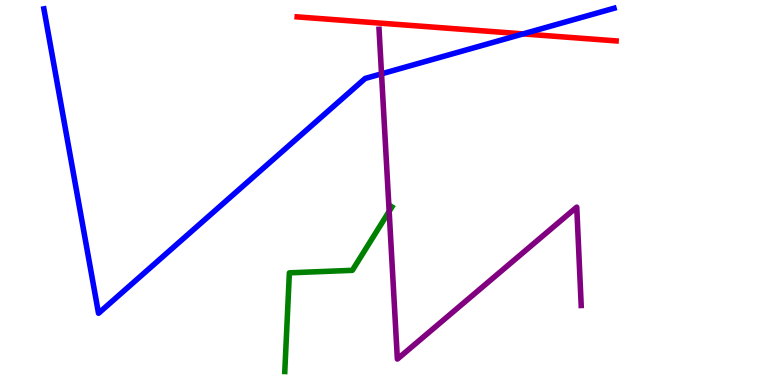[{'lines': ['blue', 'red'], 'intersections': [{'x': 6.75, 'y': 9.12}]}, {'lines': ['green', 'red'], 'intersections': []}, {'lines': ['purple', 'red'], 'intersections': []}, {'lines': ['blue', 'green'], 'intersections': []}, {'lines': ['blue', 'purple'], 'intersections': [{'x': 4.92, 'y': 8.08}]}, {'lines': ['green', 'purple'], 'intersections': [{'x': 5.02, 'y': 4.51}]}]